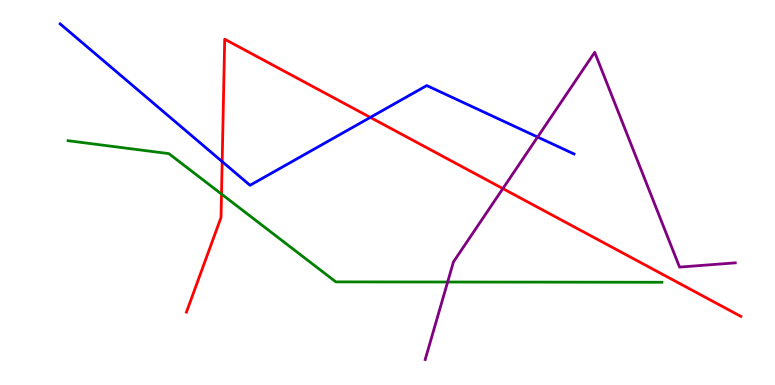[{'lines': ['blue', 'red'], 'intersections': [{'x': 2.87, 'y': 5.8}, {'x': 4.78, 'y': 6.95}]}, {'lines': ['green', 'red'], 'intersections': [{'x': 2.86, 'y': 4.96}]}, {'lines': ['purple', 'red'], 'intersections': [{'x': 6.49, 'y': 5.1}]}, {'lines': ['blue', 'green'], 'intersections': []}, {'lines': ['blue', 'purple'], 'intersections': [{'x': 6.94, 'y': 6.44}]}, {'lines': ['green', 'purple'], 'intersections': [{'x': 5.78, 'y': 2.67}]}]